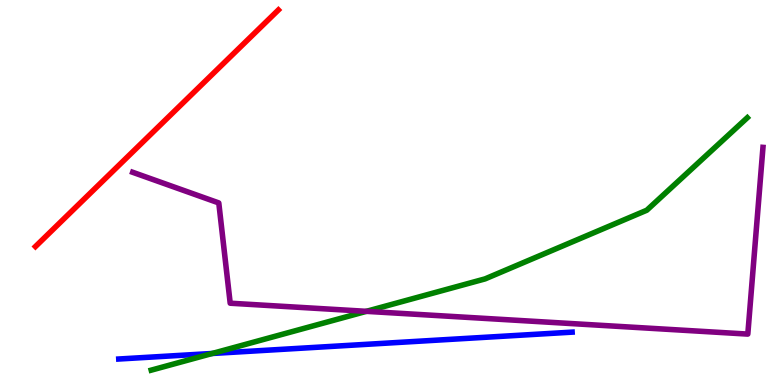[{'lines': ['blue', 'red'], 'intersections': []}, {'lines': ['green', 'red'], 'intersections': []}, {'lines': ['purple', 'red'], 'intersections': []}, {'lines': ['blue', 'green'], 'intersections': [{'x': 2.74, 'y': 0.819}]}, {'lines': ['blue', 'purple'], 'intersections': []}, {'lines': ['green', 'purple'], 'intersections': [{'x': 4.73, 'y': 1.91}]}]